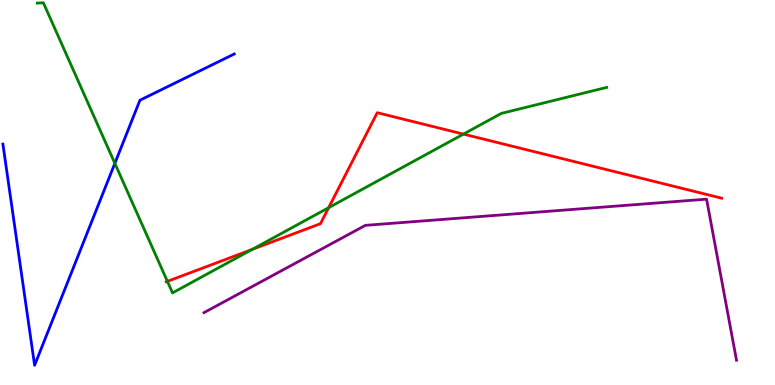[{'lines': ['blue', 'red'], 'intersections': []}, {'lines': ['green', 'red'], 'intersections': [{'x': 2.16, 'y': 2.69}, {'x': 3.25, 'y': 3.52}, {'x': 4.24, 'y': 4.61}, {'x': 5.98, 'y': 6.52}]}, {'lines': ['purple', 'red'], 'intersections': []}, {'lines': ['blue', 'green'], 'intersections': [{'x': 1.48, 'y': 5.76}]}, {'lines': ['blue', 'purple'], 'intersections': []}, {'lines': ['green', 'purple'], 'intersections': []}]